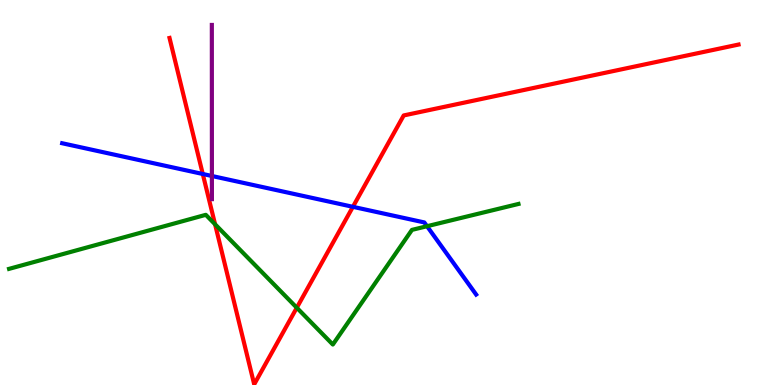[{'lines': ['blue', 'red'], 'intersections': [{'x': 2.62, 'y': 5.48}, {'x': 4.55, 'y': 4.63}]}, {'lines': ['green', 'red'], 'intersections': [{'x': 2.78, 'y': 4.17}, {'x': 3.83, 'y': 2.01}]}, {'lines': ['purple', 'red'], 'intersections': []}, {'lines': ['blue', 'green'], 'intersections': [{'x': 5.51, 'y': 4.12}]}, {'lines': ['blue', 'purple'], 'intersections': [{'x': 2.73, 'y': 5.43}]}, {'lines': ['green', 'purple'], 'intersections': []}]